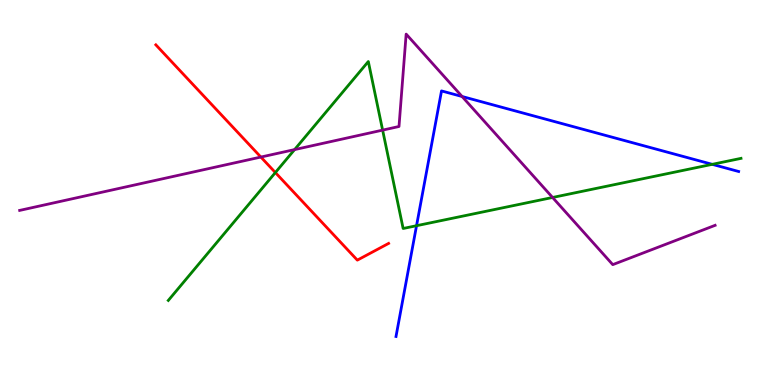[{'lines': ['blue', 'red'], 'intersections': []}, {'lines': ['green', 'red'], 'intersections': [{'x': 3.55, 'y': 5.52}]}, {'lines': ['purple', 'red'], 'intersections': [{'x': 3.37, 'y': 5.92}]}, {'lines': ['blue', 'green'], 'intersections': [{'x': 5.37, 'y': 4.14}, {'x': 9.19, 'y': 5.73}]}, {'lines': ['blue', 'purple'], 'intersections': [{'x': 5.96, 'y': 7.49}]}, {'lines': ['green', 'purple'], 'intersections': [{'x': 3.8, 'y': 6.11}, {'x': 4.94, 'y': 6.62}, {'x': 7.13, 'y': 4.87}]}]